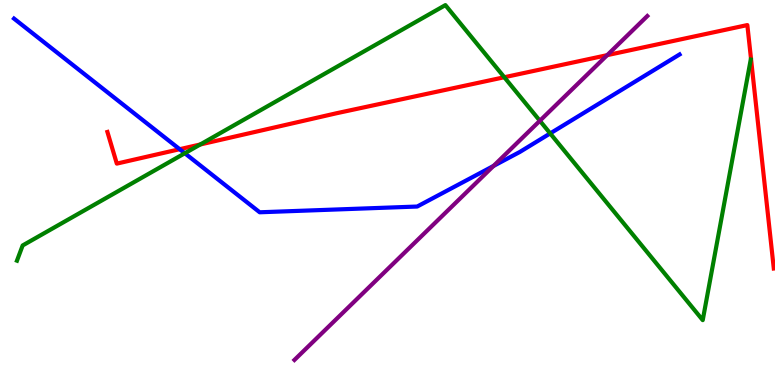[{'lines': ['blue', 'red'], 'intersections': [{'x': 2.32, 'y': 6.12}]}, {'lines': ['green', 'red'], 'intersections': [{'x': 2.58, 'y': 6.25}, {'x': 6.51, 'y': 7.99}]}, {'lines': ['purple', 'red'], 'intersections': [{'x': 7.83, 'y': 8.57}]}, {'lines': ['blue', 'green'], 'intersections': [{'x': 2.38, 'y': 6.02}, {'x': 7.1, 'y': 6.53}]}, {'lines': ['blue', 'purple'], 'intersections': [{'x': 6.37, 'y': 5.69}]}, {'lines': ['green', 'purple'], 'intersections': [{'x': 6.97, 'y': 6.86}]}]